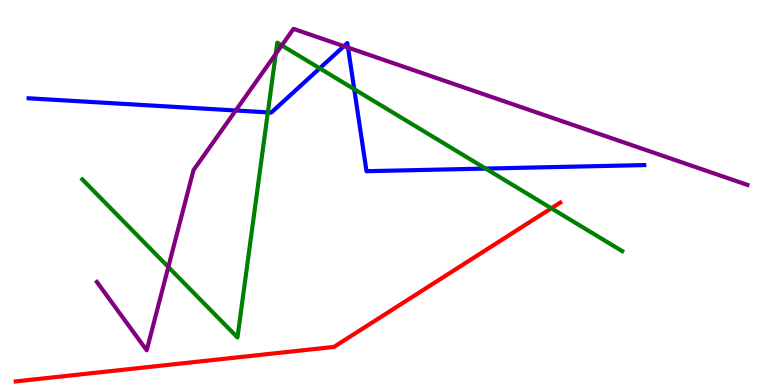[{'lines': ['blue', 'red'], 'intersections': []}, {'lines': ['green', 'red'], 'intersections': [{'x': 7.11, 'y': 4.59}]}, {'lines': ['purple', 'red'], 'intersections': []}, {'lines': ['blue', 'green'], 'intersections': [{'x': 3.46, 'y': 7.08}, {'x': 4.13, 'y': 8.23}, {'x': 4.57, 'y': 7.68}, {'x': 6.27, 'y': 5.62}]}, {'lines': ['blue', 'purple'], 'intersections': [{'x': 3.04, 'y': 7.13}, {'x': 4.44, 'y': 8.8}, {'x': 4.49, 'y': 8.76}]}, {'lines': ['green', 'purple'], 'intersections': [{'x': 2.17, 'y': 3.07}, {'x': 3.56, 'y': 8.6}, {'x': 3.64, 'y': 8.82}]}]